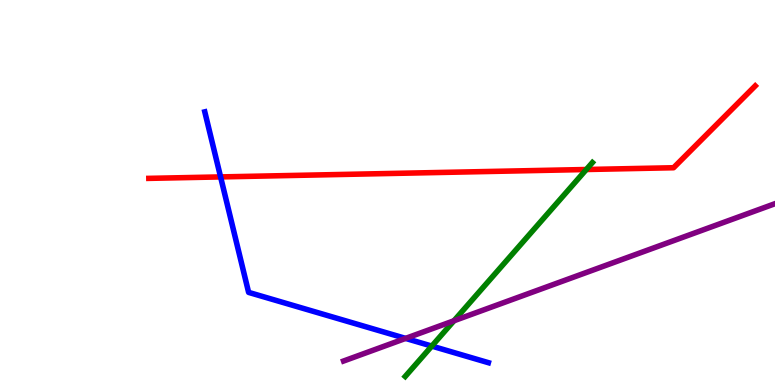[{'lines': ['blue', 'red'], 'intersections': [{'x': 2.85, 'y': 5.4}]}, {'lines': ['green', 'red'], 'intersections': [{'x': 7.57, 'y': 5.6}]}, {'lines': ['purple', 'red'], 'intersections': []}, {'lines': ['blue', 'green'], 'intersections': [{'x': 5.57, 'y': 1.01}]}, {'lines': ['blue', 'purple'], 'intersections': [{'x': 5.23, 'y': 1.21}]}, {'lines': ['green', 'purple'], 'intersections': [{'x': 5.86, 'y': 1.67}]}]